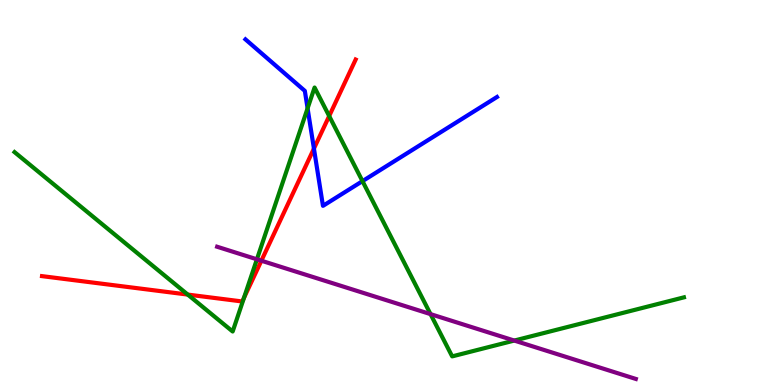[{'lines': ['blue', 'red'], 'intersections': [{'x': 4.05, 'y': 6.14}]}, {'lines': ['green', 'red'], 'intersections': [{'x': 2.42, 'y': 2.35}, {'x': 3.15, 'y': 2.26}, {'x': 4.25, 'y': 6.99}]}, {'lines': ['purple', 'red'], 'intersections': [{'x': 3.37, 'y': 3.23}]}, {'lines': ['blue', 'green'], 'intersections': [{'x': 3.97, 'y': 7.19}, {'x': 4.68, 'y': 5.3}]}, {'lines': ['blue', 'purple'], 'intersections': []}, {'lines': ['green', 'purple'], 'intersections': [{'x': 3.31, 'y': 3.26}, {'x': 5.56, 'y': 1.84}, {'x': 6.64, 'y': 1.15}]}]